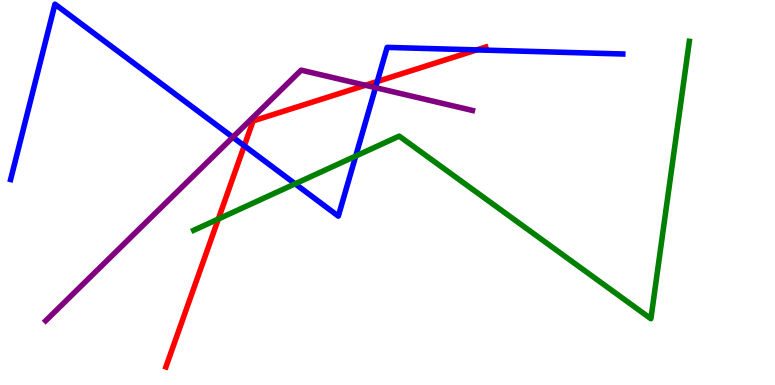[{'lines': ['blue', 'red'], 'intersections': [{'x': 3.15, 'y': 6.21}, {'x': 4.87, 'y': 7.88}, {'x': 6.15, 'y': 8.7}]}, {'lines': ['green', 'red'], 'intersections': [{'x': 2.82, 'y': 4.31}]}, {'lines': ['purple', 'red'], 'intersections': [{'x': 4.71, 'y': 7.79}]}, {'lines': ['blue', 'green'], 'intersections': [{'x': 3.81, 'y': 5.23}, {'x': 4.59, 'y': 5.95}]}, {'lines': ['blue', 'purple'], 'intersections': [{'x': 3.0, 'y': 6.44}, {'x': 4.85, 'y': 7.72}]}, {'lines': ['green', 'purple'], 'intersections': []}]